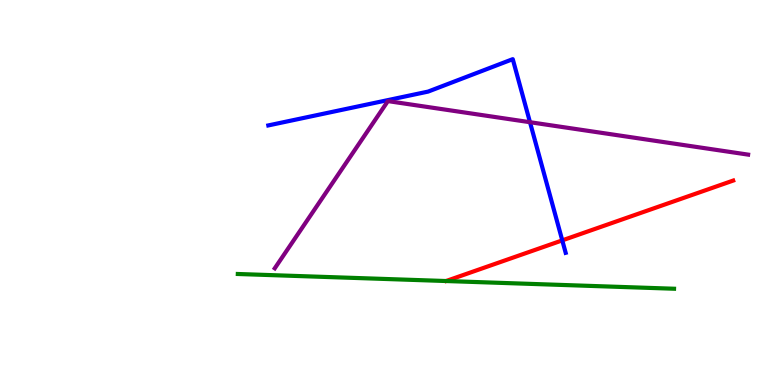[{'lines': ['blue', 'red'], 'intersections': [{'x': 7.26, 'y': 3.76}]}, {'lines': ['green', 'red'], 'intersections': []}, {'lines': ['purple', 'red'], 'intersections': []}, {'lines': ['blue', 'green'], 'intersections': []}, {'lines': ['blue', 'purple'], 'intersections': [{'x': 6.84, 'y': 6.83}]}, {'lines': ['green', 'purple'], 'intersections': []}]